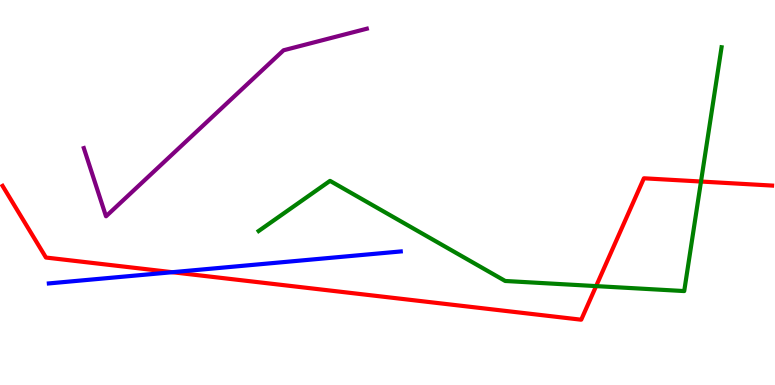[{'lines': ['blue', 'red'], 'intersections': [{'x': 2.22, 'y': 2.93}]}, {'lines': ['green', 'red'], 'intersections': [{'x': 7.69, 'y': 2.57}, {'x': 9.05, 'y': 5.28}]}, {'lines': ['purple', 'red'], 'intersections': []}, {'lines': ['blue', 'green'], 'intersections': []}, {'lines': ['blue', 'purple'], 'intersections': []}, {'lines': ['green', 'purple'], 'intersections': []}]